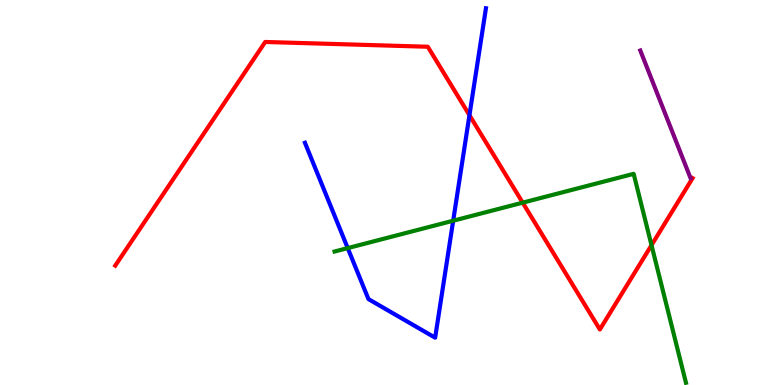[{'lines': ['blue', 'red'], 'intersections': [{'x': 6.06, 'y': 7.01}]}, {'lines': ['green', 'red'], 'intersections': [{'x': 6.74, 'y': 4.74}, {'x': 8.41, 'y': 3.63}]}, {'lines': ['purple', 'red'], 'intersections': []}, {'lines': ['blue', 'green'], 'intersections': [{'x': 4.49, 'y': 3.56}, {'x': 5.85, 'y': 4.27}]}, {'lines': ['blue', 'purple'], 'intersections': []}, {'lines': ['green', 'purple'], 'intersections': []}]